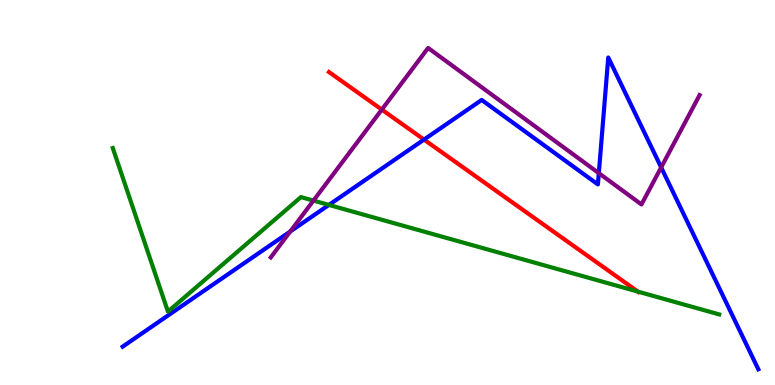[{'lines': ['blue', 'red'], 'intersections': [{'x': 5.47, 'y': 6.37}]}, {'lines': ['green', 'red'], 'intersections': [{'x': 8.23, 'y': 2.43}]}, {'lines': ['purple', 'red'], 'intersections': [{'x': 4.93, 'y': 7.15}]}, {'lines': ['blue', 'green'], 'intersections': [{'x': 4.24, 'y': 4.68}]}, {'lines': ['blue', 'purple'], 'intersections': [{'x': 3.74, 'y': 3.99}, {'x': 7.73, 'y': 5.5}, {'x': 8.53, 'y': 5.65}]}, {'lines': ['green', 'purple'], 'intersections': [{'x': 4.04, 'y': 4.79}]}]